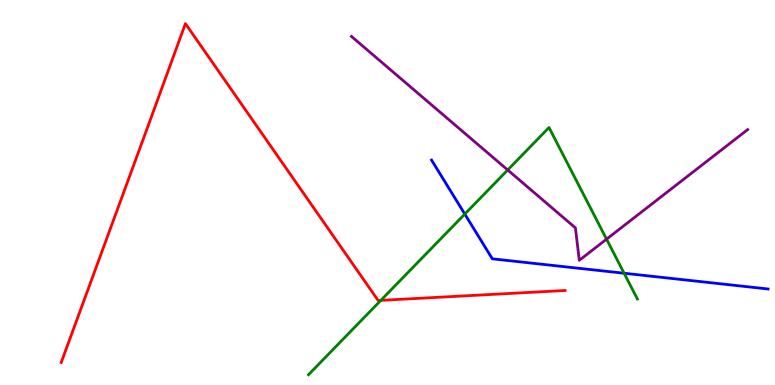[{'lines': ['blue', 'red'], 'intersections': []}, {'lines': ['green', 'red'], 'intersections': [{'x': 4.91, 'y': 2.2}]}, {'lines': ['purple', 'red'], 'intersections': []}, {'lines': ['blue', 'green'], 'intersections': [{'x': 6.0, 'y': 4.44}, {'x': 8.05, 'y': 2.9}]}, {'lines': ['blue', 'purple'], 'intersections': []}, {'lines': ['green', 'purple'], 'intersections': [{'x': 6.55, 'y': 5.58}, {'x': 7.83, 'y': 3.79}]}]